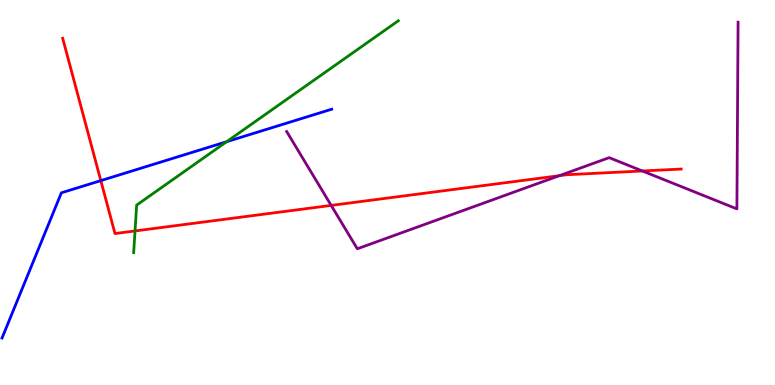[{'lines': ['blue', 'red'], 'intersections': [{'x': 1.3, 'y': 5.31}]}, {'lines': ['green', 'red'], 'intersections': [{'x': 1.74, 'y': 4.0}]}, {'lines': ['purple', 'red'], 'intersections': [{'x': 4.27, 'y': 4.66}, {'x': 7.22, 'y': 5.44}, {'x': 8.29, 'y': 5.56}]}, {'lines': ['blue', 'green'], 'intersections': [{'x': 2.92, 'y': 6.32}]}, {'lines': ['blue', 'purple'], 'intersections': []}, {'lines': ['green', 'purple'], 'intersections': []}]